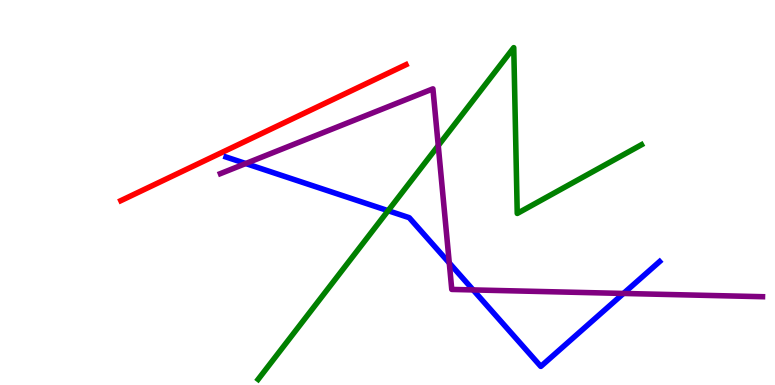[{'lines': ['blue', 'red'], 'intersections': []}, {'lines': ['green', 'red'], 'intersections': []}, {'lines': ['purple', 'red'], 'intersections': []}, {'lines': ['blue', 'green'], 'intersections': [{'x': 5.01, 'y': 4.53}]}, {'lines': ['blue', 'purple'], 'intersections': [{'x': 3.17, 'y': 5.75}, {'x': 5.8, 'y': 3.17}, {'x': 6.1, 'y': 2.47}, {'x': 8.05, 'y': 2.38}]}, {'lines': ['green', 'purple'], 'intersections': [{'x': 5.65, 'y': 6.22}]}]